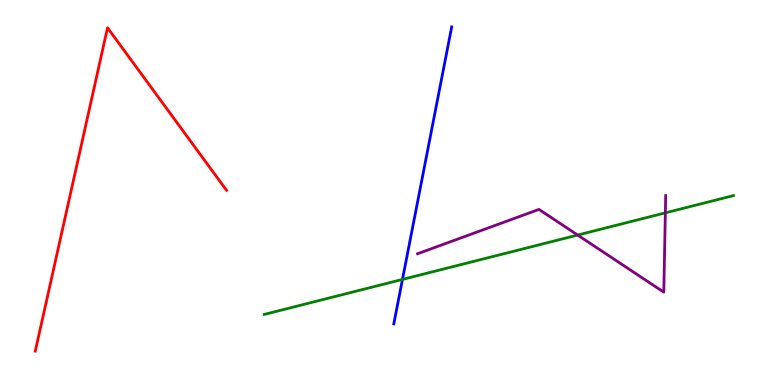[{'lines': ['blue', 'red'], 'intersections': []}, {'lines': ['green', 'red'], 'intersections': []}, {'lines': ['purple', 'red'], 'intersections': []}, {'lines': ['blue', 'green'], 'intersections': [{'x': 5.19, 'y': 2.74}]}, {'lines': ['blue', 'purple'], 'intersections': []}, {'lines': ['green', 'purple'], 'intersections': [{'x': 7.45, 'y': 3.89}, {'x': 8.59, 'y': 4.47}]}]